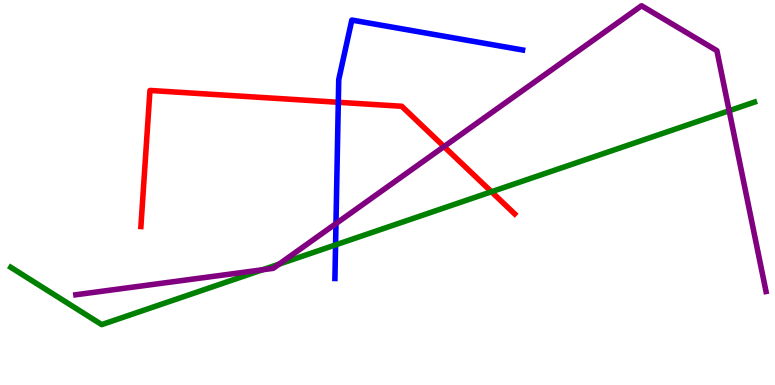[{'lines': ['blue', 'red'], 'intersections': [{'x': 4.37, 'y': 7.34}]}, {'lines': ['green', 'red'], 'intersections': [{'x': 6.34, 'y': 5.02}]}, {'lines': ['purple', 'red'], 'intersections': [{'x': 5.73, 'y': 6.19}]}, {'lines': ['blue', 'green'], 'intersections': [{'x': 4.33, 'y': 3.64}]}, {'lines': ['blue', 'purple'], 'intersections': [{'x': 4.34, 'y': 4.19}]}, {'lines': ['green', 'purple'], 'intersections': [{'x': 3.39, 'y': 2.99}, {'x': 3.6, 'y': 3.14}, {'x': 9.41, 'y': 7.12}]}]